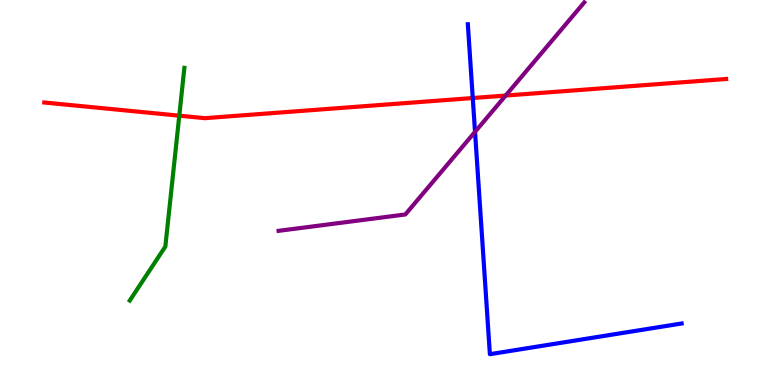[{'lines': ['blue', 'red'], 'intersections': [{'x': 6.1, 'y': 7.45}]}, {'lines': ['green', 'red'], 'intersections': [{'x': 2.31, 'y': 7.0}]}, {'lines': ['purple', 'red'], 'intersections': [{'x': 6.52, 'y': 7.52}]}, {'lines': ['blue', 'green'], 'intersections': []}, {'lines': ['blue', 'purple'], 'intersections': [{'x': 6.13, 'y': 6.58}]}, {'lines': ['green', 'purple'], 'intersections': []}]